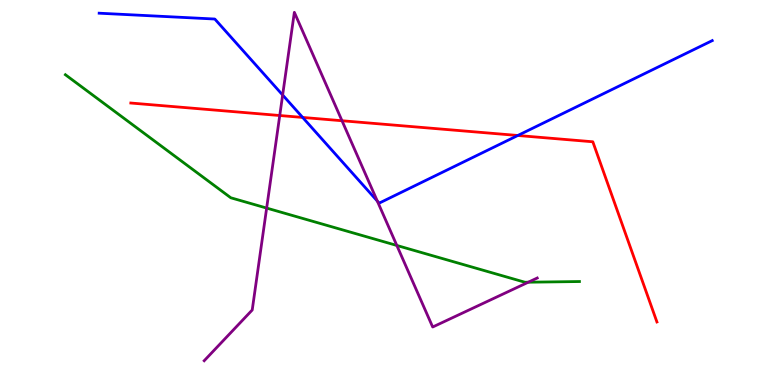[{'lines': ['blue', 'red'], 'intersections': [{'x': 3.91, 'y': 6.95}, {'x': 6.68, 'y': 6.48}]}, {'lines': ['green', 'red'], 'intersections': []}, {'lines': ['purple', 'red'], 'intersections': [{'x': 3.61, 'y': 7.0}, {'x': 4.41, 'y': 6.86}]}, {'lines': ['blue', 'green'], 'intersections': []}, {'lines': ['blue', 'purple'], 'intersections': [{'x': 3.65, 'y': 7.53}, {'x': 4.87, 'y': 4.78}]}, {'lines': ['green', 'purple'], 'intersections': [{'x': 3.44, 'y': 4.6}, {'x': 5.12, 'y': 3.62}, {'x': 6.82, 'y': 2.67}]}]